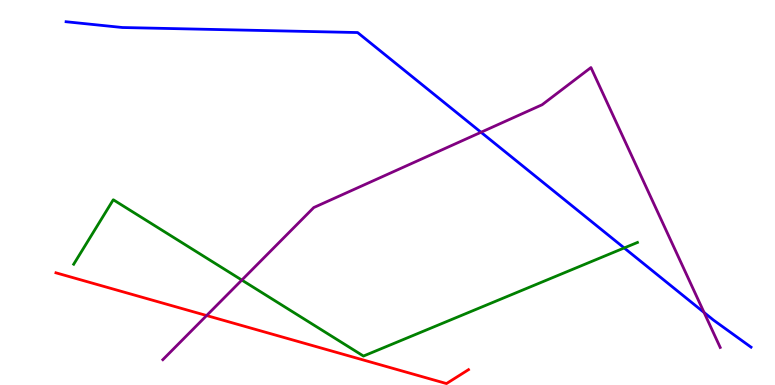[{'lines': ['blue', 'red'], 'intersections': []}, {'lines': ['green', 'red'], 'intersections': []}, {'lines': ['purple', 'red'], 'intersections': [{'x': 2.67, 'y': 1.8}]}, {'lines': ['blue', 'green'], 'intersections': [{'x': 8.05, 'y': 3.56}]}, {'lines': ['blue', 'purple'], 'intersections': [{'x': 6.21, 'y': 6.56}, {'x': 9.08, 'y': 1.88}]}, {'lines': ['green', 'purple'], 'intersections': [{'x': 3.12, 'y': 2.73}]}]